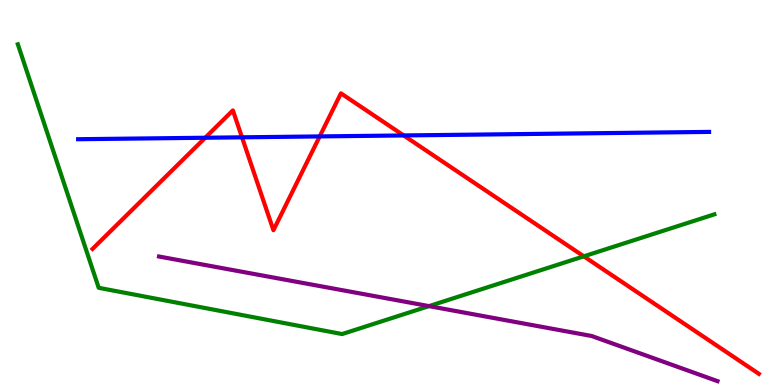[{'lines': ['blue', 'red'], 'intersections': [{'x': 2.65, 'y': 6.42}, {'x': 3.12, 'y': 6.43}, {'x': 4.13, 'y': 6.46}, {'x': 5.21, 'y': 6.48}]}, {'lines': ['green', 'red'], 'intersections': [{'x': 7.53, 'y': 3.34}]}, {'lines': ['purple', 'red'], 'intersections': []}, {'lines': ['blue', 'green'], 'intersections': []}, {'lines': ['blue', 'purple'], 'intersections': []}, {'lines': ['green', 'purple'], 'intersections': [{'x': 5.54, 'y': 2.05}]}]